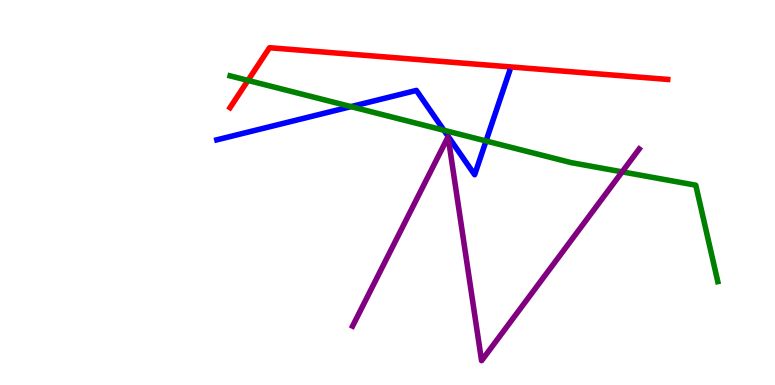[{'lines': ['blue', 'red'], 'intersections': []}, {'lines': ['green', 'red'], 'intersections': [{'x': 3.2, 'y': 7.91}]}, {'lines': ['purple', 'red'], 'intersections': []}, {'lines': ['blue', 'green'], 'intersections': [{'x': 4.53, 'y': 7.23}, {'x': 5.73, 'y': 6.62}, {'x': 6.27, 'y': 6.34}]}, {'lines': ['blue', 'purple'], 'intersections': []}, {'lines': ['green', 'purple'], 'intersections': [{'x': 8.03, 'y': 5.54}]}]